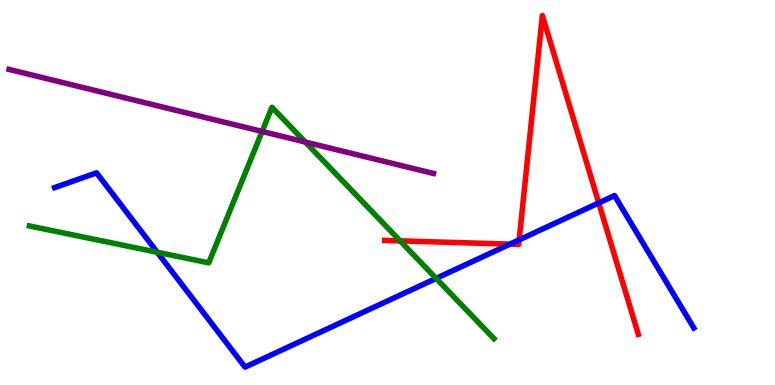[{'lines': ['blue', 'red'], 'intersections': [{'x': 6.58, 'y': 3.66}, {'x': 6.7, 'y': 3.77}, {'x': 7.73, 'y': 4.73}]}, {'lines': ['green', 'red'], 'intersections': [{'x': 5.16, 'y': 3.74}]}, {'lines': ['purple', 'red'], 'intersections': []}, {'lines': ['blue', 'green'], 'intersections': [{'x': 2.03, 'y': 3.45}, {'x': 5.63, 'y': 2.77}]}, {'lines': ['blue', 'purple'], 'intersections': []}, {'lines': ['green', 'purple'], 'intersections': [{'x': 3.38, 'y': 6.59}, {'x': 3.94, 'y': 6.31}]}]